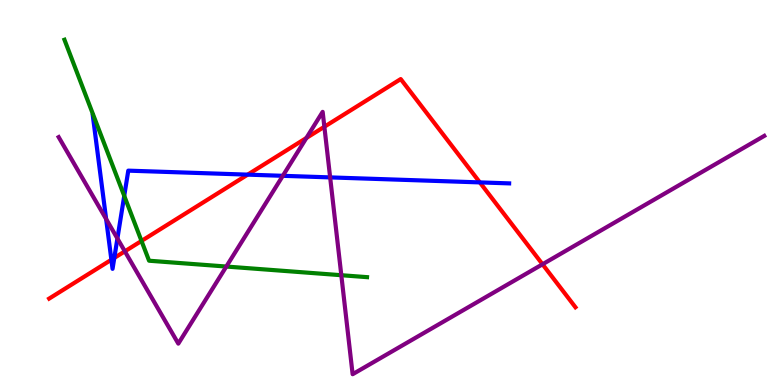[{'lines': ['blue', 'red'], 'intersections': [{'x': 1.44, 'y': 3.25}, {'x': 1.47, 'y': 3.3}, {'x': 3.2, 'y': 5.46}, {'x': 6.19, 'y': 5.26}]}, {'lines': ['green', 'red'], 'intersections': [{'x': 1.83, 'y': 3.74}]}, {'lines': ['purple', 'red'], 'intersections': [{'x': 1.61, 'y': 3.47}, {'x': 3.95, 'y': 6.42}, {'x': 4.19, 'y': 6.71}, {'x': 7.0, 'y': 3.14}]}, {'lines': ['blue', 'green'], 'intersections': [{'x': 1.6, 'y': 4.91}]}, {'lines': ['blue', 'purple'], 'intersections': [{'x': 1.37, 'y': 4.31}, {'x': 1.51, 'y': 3.81}, {'x': 3.65, 'y': 5.43}, {'x': 4.26, 'y': 5.39}]}, {'lines': ['green', 'purple'], 'intersections': [{'x': 2.92, 'y': 3.08}, {'x': 4.4, 'y': 2.85}]}]